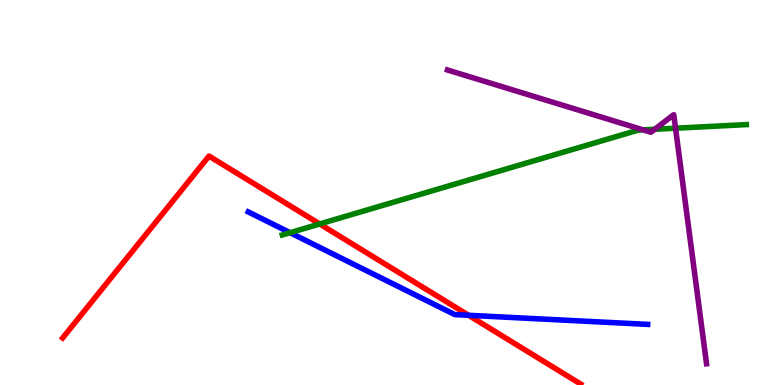[{'lines': ['blue', 'red'], 'intersections': [{'x': 6.05, 'y': 1.81}]}, {'lines': ['green', 'red'], 'intersections': [{'x': 4.12, 'y': 4.18}]}, {'lines': ['purple', 'red'], 'intersections': []}, {'lines': ['blue', 'green'], 'intersections': [{'x': 3.74, 'y': 3.96}]}, {'lines': ['blue', 'purple'], 'intersections': []}, {'lines': ['green', 'purple'], 'intersections': [{'x': 8.3, 'y': 6.63}, {'x': 8.45, 'y': 6.64}, {'x': 8.72, 'y': 6.67}]}]